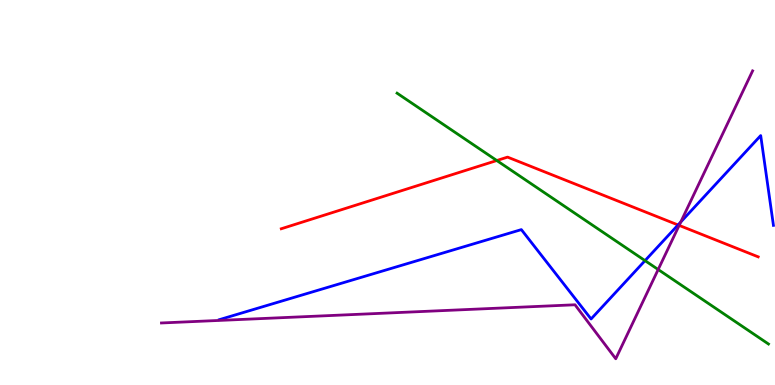[{'lines': ['blue', 'red'], 'intersections': [{'x': 8.75, 'y': 4.16}]}, {'lines': ['green', 'red'], 'intersections': [{'x': 6.41, 'y': 5.83}]}, {'lines': ['purple', 'red'], 'intersections': [{'x': 8.76, 'y': 4.15}]}, {'lines': ['blue', 'green'], 'intersections': [{'x': 8.32, 'y': 3.23}]}, {'lines': ['blue', 'purple'], 'intersections': [{'x': 8.78, 'y': 4.23}]}, {'lines': ['green', 'purple'], 'intersections': [{'x': 8.49, 'y': 3.0}]}]